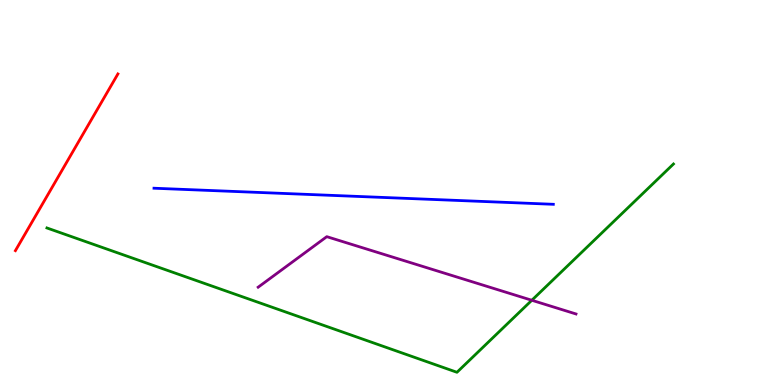[{'lines': ['blue', 'red'], 'intersections': []}, {'lines': ['green', 'red'], 'intersections': []}, {'lines': ['purple', 'red'], 'intersections': []}, {'lines': ['blue', 'green'], 'intersections': []}, {'lines': ['blue', 'purple'], 'intersections': []}, {'lines': ['green', 'purple'], 'intersections': [{'x': 6.86, 'y': 2.2}]}]